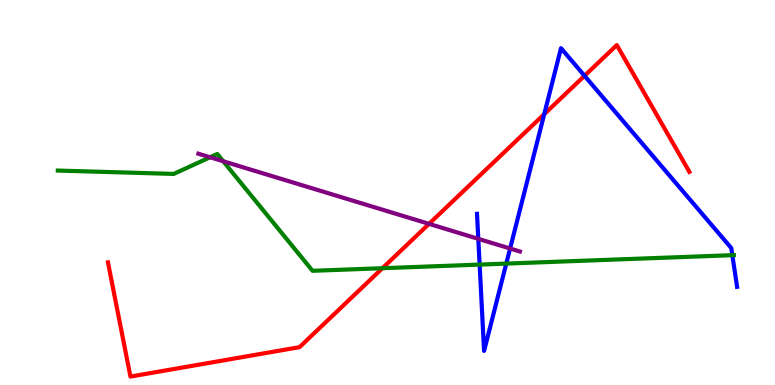[{'lines': ['blue', 'red'], 'intersections': [{'x': 7.02, 'y': 7.03}, {'x': 7.54, 'y': 8.03}]}, {'lines': ['green', 'red'], 'intersections': [{'x': 4.93, 'y': 3.03}]}, {'lines': ['purple', 'red'], 'intersections': [{'x': 5.54, 'y': 4.19}]}, {'lines': ['blue', 'green'], 'intersections': [{'x': 6.19, 'y': 3.13}, {'x': 6.53, 'y': 3.15}, {'x': 9.45, 'y': 3.37}]}, {'lines': ['blue', 'purple'], 'intersections': [{'x': 6.17, 'y': 3.8}, {'x': 6.58, 'y': 3.55}]}, {'lines': ['green', 'purple'], 'intersections': [{'x': 2.71, 'y': 5.92}, {'x': 2.88, 'y': 5.81}]}]